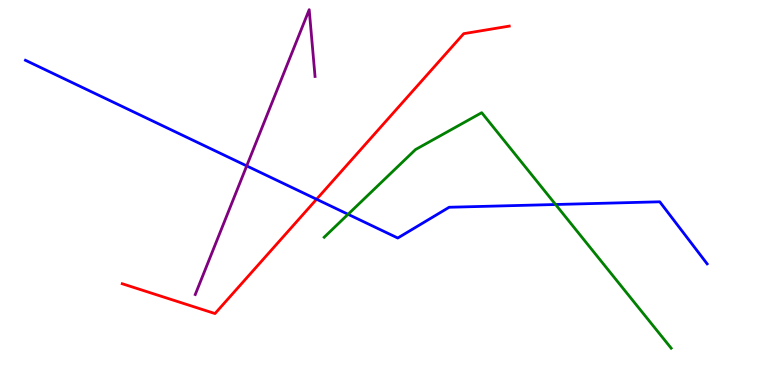[{'lines': ['blue', 'red'], 'intersections': [{'x': 4.08, 'y': 4.82}]}, {'lines': ['green', 'red'], 'intersections': []}, {'lines': ['purple', 'red'], 'intersections': []}, {'lines': ['blue', 'green'], 'intersections': [{'x': 4.49, 'y': 4.43}, {'x': 7.17, 'y': 4.69}]}, {'lines': ['blue', 'purple'], 'intersections': [{'x': 3.18, 'y': 5.69}]}, {'lines': ['green', 'purple'], 'intersections': []}]